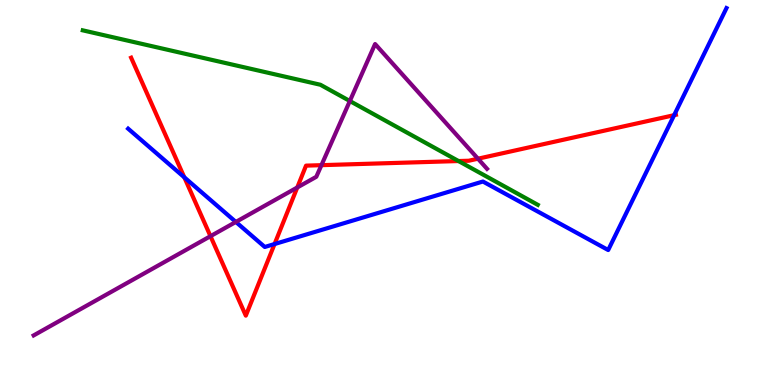[{'lines': ['blue', 'red'], 'intersections': [{'x': 2.38, 'y': 5.39}, {'x': 3.54, 'y': 3.66}, {'x': 8.7, 'y': 7.01}]}, {'lines': ['green', 'red'], 'intersections': [{'x': 5.92, 'y': 5.82}]}, {'lines': ['purple', 'red'], 'intersections': [{'x': 2.72, 'y': 3.87}, {'x': 3.84, 'y': 5.13}, {'x': 4.15, 'y': 5.71}, {'x': 6.17, 'y': 5.88}]}, {'lines': ['blue', 'green'], 'intersections': []}, {'lines': ['blue', 'purple'], 'intersections': [{'x': 3.04, 'y': 4.24}]}, {'lines': ['green', 'purple'], 'intersections': [{'x': 4.51, 'y': 7.38}]}]